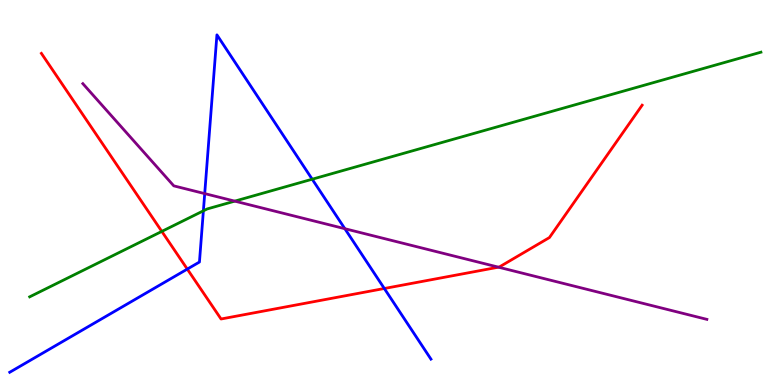[{'lines': ['blue', 'red'], 'intersections': [{'x': 2.42, 'y': 3.01}, {'x': 4.96, 'y': 2.51}]}, {'lines': ['green', 'red'], 'intersections': [{'x': 2.09, 'y': 3.99}]}, {'lines': ['purple', 'red'], 'intersections': [{'x': 6.43, 'y': 3.06}]}, {'lines': ['blue', 'green'], 'intersections': [{'x': 2.62, 'y': 4.52}, {'x': 4.03, 'y': 5.34}]}, {'lines': ['blue', 'purple'], 'intersections': [{'x': 2.64, 'y': 4.97}, {'x': 4.45, 'y': 4.06}]}, {'lines': ['green', 'purple'], 'intersections': [{'x': 3.03, 'y': 4.78}]}]